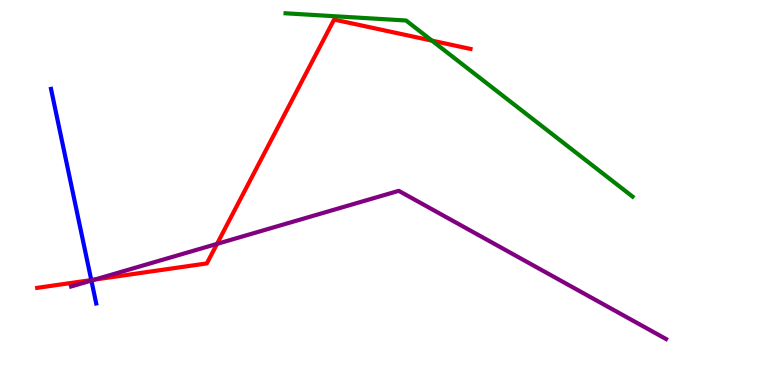[{'lines': ['blue', 'red'], 'intersections': [{'x': 1.18, 'y': 2.73}]}, {'lines': ['green', 'red'], 'intersections': [{'x': 5.57, 'y': 8.94}]}, {'lines': ['purple', 'red'], 'intersections': [{'x': 1.22, 'y': 2.74}, {'x': 2.8, 'y': 3.67}]}, {'lines': ['blue', 'green'], 'intersections': []}, {'lines': ['blue', 'purple'], 'intersections': [{'x': 1.18, 'y': 2.71}]}, {'lines': ['green', 'purple'], 'intersections': []}]